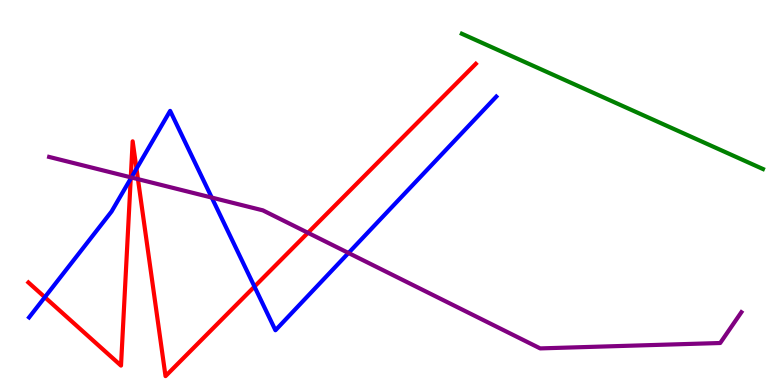[{'lines': ['blue', 'red'], 'intersections': [{'x': 0.578, 'y': 2.28}, {'x': 1.69, 'y': 5.36}, {'x': 1.76, 'y': 5.62}, {'x': 3.28, 'y': 2.56}]}, {'lines': ['green', 'red'], 'intersections': []}, {'lines': ['purple', 'red'], 'intersections': [{'x': 1.69, 'y': 5.39}, {'x': 1.78, 'y': 5.35}, {'x': 3.97, 'y': 3.95}]}, {'lines': ['blue', 'green'], 'intersections': []}, {'lines': ['blue', 'purple'], 'intersections': [{'x': 1.7, 'y': 5.39}, {'x': 2.73, 'y': 4.87}, {'x': 4.5, 'y': 3.43}]}, {'lines': ['green', 'purple'], 'intersections': []}]